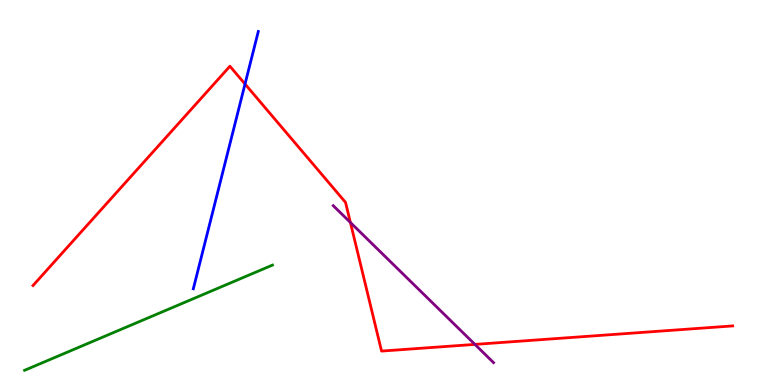[{'lines': ['blue', 'red'], 'intersections': [{'x': 3.16, 'y': 7.82}]}, {'lines': ['green', 'red'], 'intersections': []}, {'lines': ['purple', 'red'], 'intersections': [{'x': 4.52, 'y': 4.22}, {'x': 6.13, 'y': 1.05}]}, {'lines': ['blue', 'green'], 'intersections': []}, {'lines': ['blue', 'purple'], 'intersections': []}, {'lines': ['green', 'purple'], 'intersections': []}]